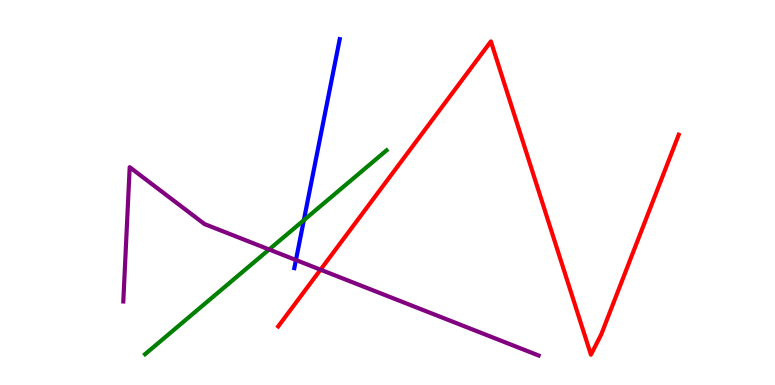[{'lines': ['blue', 'red'], 'intersections': []}, {'lines': ['green', 'red'], 'intersections': []}, {'lines': ['purple', 'red'], 'intersections': [{'x': 4.14, 'y': 2.99}]}, {'lines': ['blue', 'green'], 'intersections': [{'x': 3.92, 'y': 4.28}]}, {'lines': ['blue', 'purple'], 'intersections': [{'x': 3.82, 'y': 3.25}]}, {'lines': ['green', 'purple'], 'intersections': [{'x': 3.47, 'y': 3.52}]}]